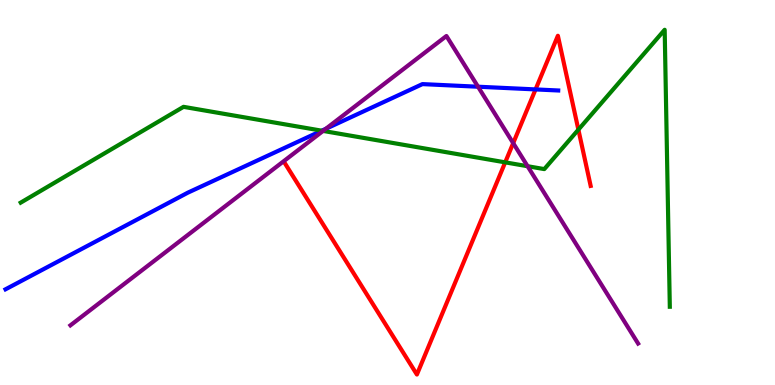[{'lines': ['blue', 'red'], 'intersections': [{'x': 6.91, 'y': 7.68}]}, {'lines': ['green', 'red'], 'intersections': [{'x': 6.52, 'y': 5.78}, {'x': 7.46, 'y': 6.63}]}, {'lines': ['purple', 'red'], 'intersections': [{'x': 6.62, 'y': 6.28}]}, {'lines': ['blue', 'green'], 'intersections': [{'x': 4.15, 'y': 6.61}]}, {'lines': ['blue', 'purple'], 'intersections': [{'x': 4.2, 'y': 6.65}, {'x': 6.17, 'y': 7.75}]}, {'lines': ['green', 'purple'], 'intersections': [{'x': 4.17, 'y': 6.6}, {'x': 6.81, 'y': 5.68}]}]